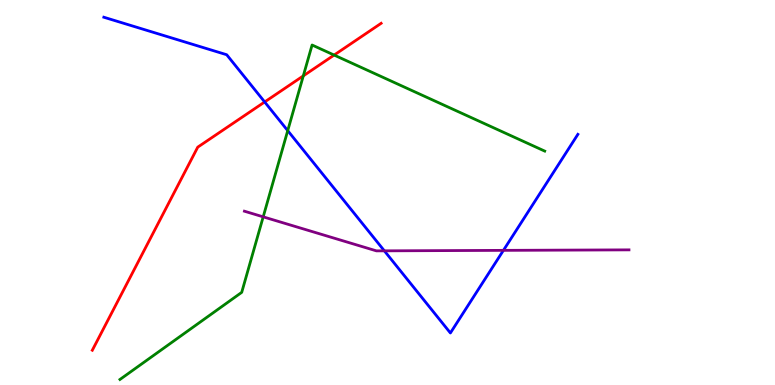[{'lines': ['blue', 'red'], 'intersections': [{'x': 3.42, 'y': 7.35}]}, {'lines': ['green', 'red'], 'intersections': [{'x': 3.91, 'y': 8.03}, {'x': 4.31, 'y': 8.57}]}, {'lines': ['purple', 'red'], 'intersections': []}, {'lines': ['blue', 'green'], 'intersections': [{'x': 3.71, 'y': 6.61}]}, {'lines': ['blue', 'purple'], 'intersections': [{'x': 4.96, 'y': 3.48}, {'x': 6.5, 'y': 3.5}]}, {'lines': ['green', 'purple'], 'intersections': [{'x': 3.4, 'y': 4.37}]}]